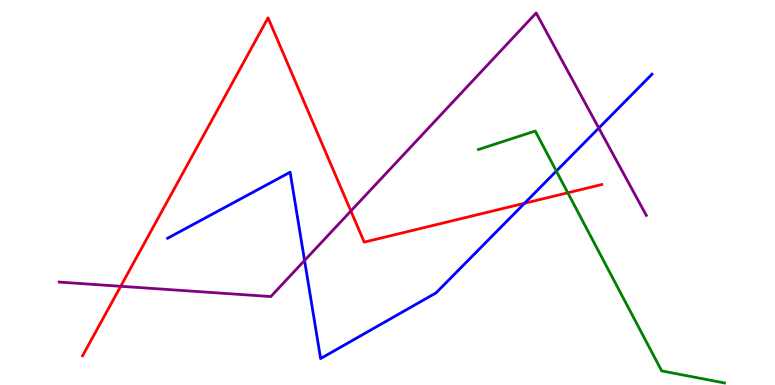[{'lines': ['blue', 'red'], 'intersections': [{'x': 6.77, 'y': 4.72}]}, {'lines': ['green', 'red'], 'intersections': [{'x': 7.33, 'y': 4.99}]}, {'lines': ['purple', 'red'], 'intersections': [{'x': 1.56, 'y': 2.56}, {'x': 4.53, 'y': 4.52}]}, {'lines': ['blue', 'green'], 'intersections': [{'x': 7.18, 'y': 5.56}]}, {'lines': ['blue', 'purple'], 'intersections': [{'x': 3.93, 'y': 3.23}, {'x': 7.73, 'y': 6.67}]}, {'lines': ['green', 'purple'], 'intersections': []}]